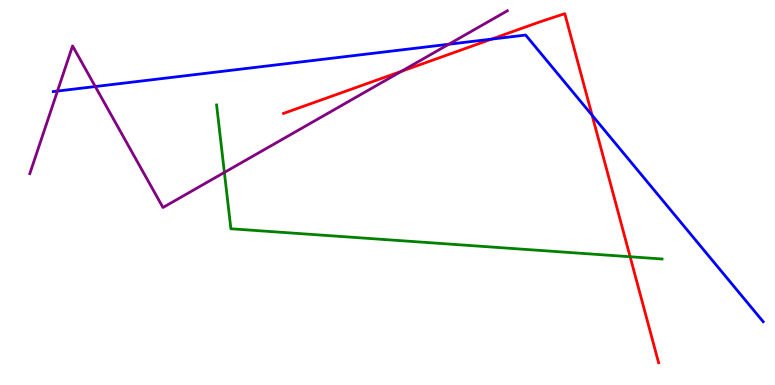[{'lines': ['blue', 'red'], 'intersections': [{'x': 6.34, 'y': 8.98}, {'x': 7.64, 'y': 7.01}]}, {'lines': ['green', 'red'], 'intersections': [{'x': 8.13, 'y': 3.33}]}, {'lines': ['purple', 'red'], 'intersections': [{'x': 5.18, 'y': 8.15}]}, {'lines': ['blue', 'green'], 'intersections': []}, {'lines': ['blue', 'purple'], 'intersections': [{'x': 0.742, 'y': 7.63}, {'x': 1.23, 'y': 7.75}, {'x': 5.79, 'y': 8.85}]}, {'lines': ['green', 'purple'], 'intersections': [{'x': 2.9, 'y': 5.52}]}]